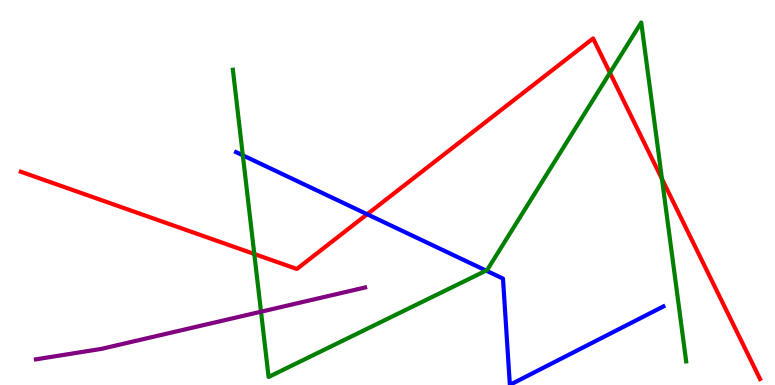[{'lines': ['blue', 'red'], 'intersections': [{'x': 4.74, 'y': 4.44}]}, {'lines': ['green', 'red'], 'intersections': [{'x': 3.28, 'y': 3.4}, {'x': 7.87, 'y': 8.11}, {'x': 8.54, 'y': 5.35}]}, {'lines': ['purple', 'red'], 'intersections': []}, {'lines': ['blue', 'green'], 'intersections': [{'x': 3.13, 'y': 5.97}, {'x': 6.27, 'y': 2.97}]}, {'lines': ['blue', 'purple'], 'intersections': []}, {'lines': ['green', 'purple'], 'intersections': [{'x': 3.37, 'y': 1.9}]}]